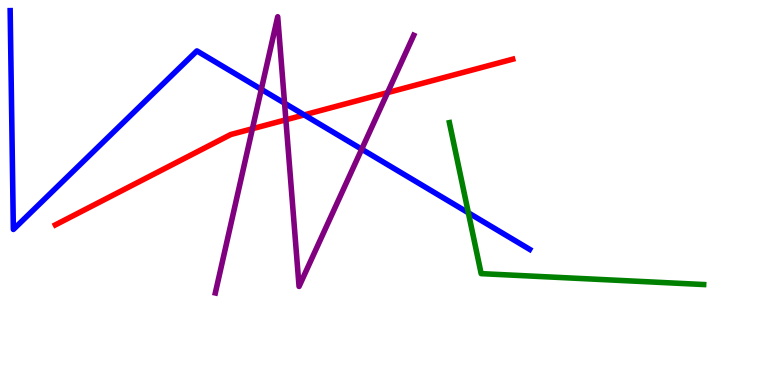[{'lines': ['blue', 'red'], 'intersections': [{'x': 3.93, 'y': 7.02}]}, {'lines': ['green', 'red'], 'intersections': []}, {'lines': ['purple', 'red'], 'intersections': [{'x': 3.26, 'y': 6.66}, {'x': 3.69, 'y': 6.89}, {'x': 5.0, 'y': 7.59}]}, {'lines': ['blue', 'green'], 'intersections': [{'x': 6.04, 'y': 4.47}]}, {'lines': ['blue', 'purple'], 'intersections': [{'x': 3.37, 'y': 7.68}, {'x': 3.67, 'y': 7.32}, {'x': 4.67, 'y': 6.12}]}, {'lines': ['green', 'purple'], 'intersections': []}]